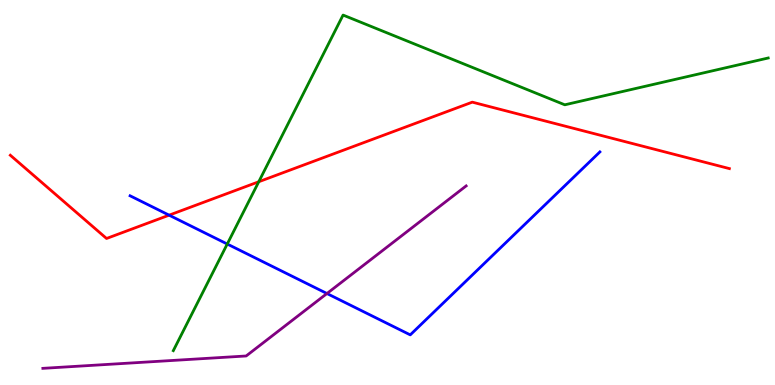[{'lines': ['blue', 'red'], 'intersections': [{'x': 2.18, 'y': 4.41}]}, {'lines': ['green', 'red'], 'intersections': [{'x': 3.34, 'y': 5.28}]}, {'lines': ['purple', 'red'], 'intersections': []}, {'lines': ['blue', 'green'], 'intersections': [{'x': 2.93, 'y': 3.66}]}, {'lines': ['blue', 'purple'], 'intersections': [{'x': 4.22, 'y': 2.38}]}, {'lines': ['green', 'purple'], 'intersections': []}]